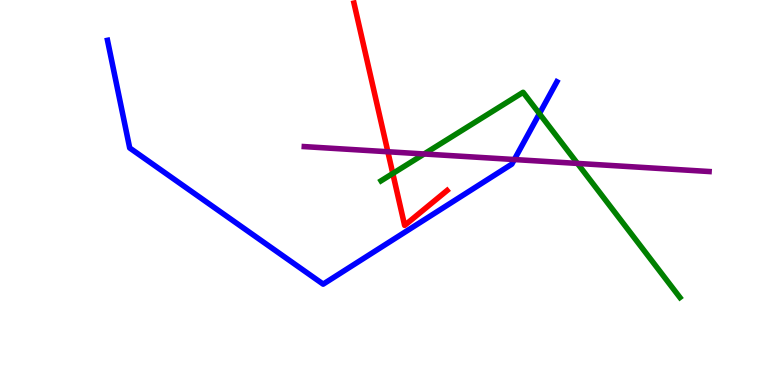[{'lines': ['blue', 'red'], 'intersections': []}, {'lines': ['green', 'red'], 'intersections': [{'x': 5.07, 'y': 5.49}]}, {'lines': ['purple', 'red'], 'intersections': [{'x': 5.0, 'y': 6.06}]}, {'lines': ['blue', 'green'], 'intersections': [{'x': 6.96, 'y': 7.05}]}, {'lines': ['blue', 'purple'], 'intersections': [{'x': 6.64, 'y': 5.86}]}, {'lines': ['green', 'purple'], 'intersections': [{'x': 5.47, 'y': 6.0}, {'x': 7.45, 'y': 5.76}]}]